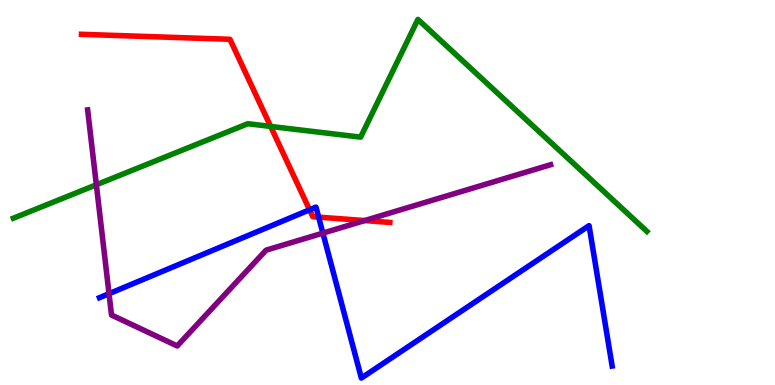[{'lines': ['blue', 'red'], 'intersections': [{'x': 3.99, 'y': 4.55}, {'x': 4.11, 'y': 4.36}]}, {'lines': ['green', 'red'], 'intersections': [{'x': 3.49, 'y': 6.72}]}, {'lines': ['purple', 'red'], 'intersections': [{'x': 4.71, 'y': 4.27}]}, {'lines': ['blue', 'green'], 'intersections': []}, {'lines': ['blue', 'purple'], 'intersections': [{'x': 1.41, 'y': 2.37}, {'x': 4.17, 'y': 3.94}]}, {'lines': ['green', 'purple'], 'intersections': [{'x': 1.24, 'y': 5.2}]}]